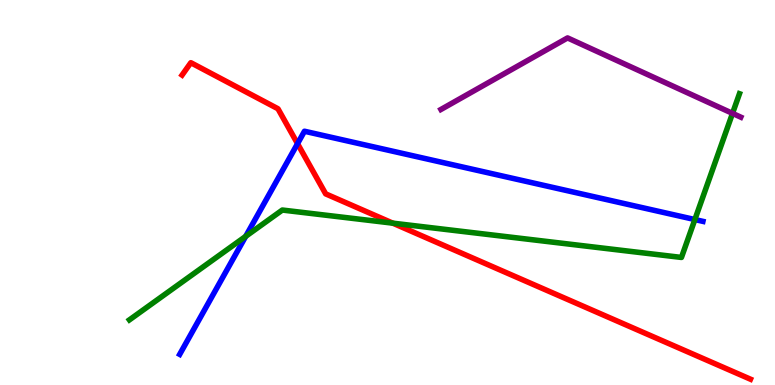[{'lines': ['blue', 'red'], 'intersections': [{'x': 3.84, 'y': 6.27}]}, {'lines': ['green', 'red'], 'intersections': [{'x': 5.07, 'y': 4.2}]}, {'lines': ['purple', 'red'], 'intersections': []}, {'lines': ['blue', 'green'], 'intersections': [{'x': 3.17, 'y': 3.86}, {'x': 8.97, 'y': 4.3}]}, {'lines': ['blue', 'purple'], 'intersections': []}, {'lines': ['green', 'purple'], 'intersections': [{'x': 9.45, 'y': 7.06}]}]